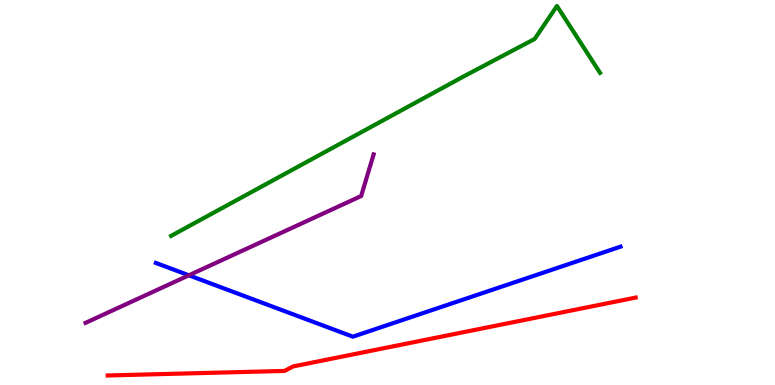[{'lines': ['blue', 'red'], 'intersections': []}, {'lines': ['green', 'red'], 'intersections': []}, {'lines': ['purple', 'red'], 'intersections': []}, {'lines': ['blue', 'green'], 'intersections': []}, {'lines': ['blue', 'purple'], 'intersections': [{'x': 2.44, 'y': 2.85}]}, {'lines': ['green', 'purple'], 'intersections': []}]